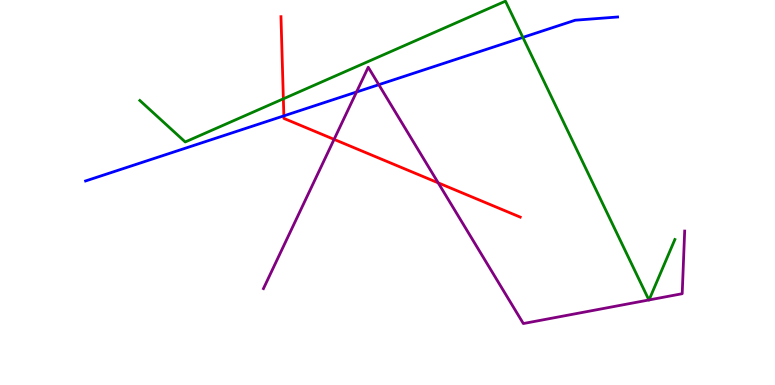[{'lines': ['blue', 'red'], 'intersections': [{'x': 3.66, 'y': 6.99}]}, {'lines': ['green', 'red'], 'intersections': [{'x': 3.66, 'y': 7.43}]}, {'lines': ['purple', 'red'], 'intersections': [{'x': 4.31, 'y': 6.38}, {'x': 5.65, 'y': 5.25}]}, {'lines': ['blue', 'green'], 'intersections': [{'x': 6.75, 'y': 9.03}]}, {'lines': ['blue', 'purple'], 'intersections': [{'x': 4.6, 'y': 7.61}, {'x': 4.89, 'y': 7.8}]}, {'lines': ['green', 'purple'], 'intersections': [{'x': 8.37, 'y': 2.21}, {'x': 8.38, 'y': 2.21}]}]